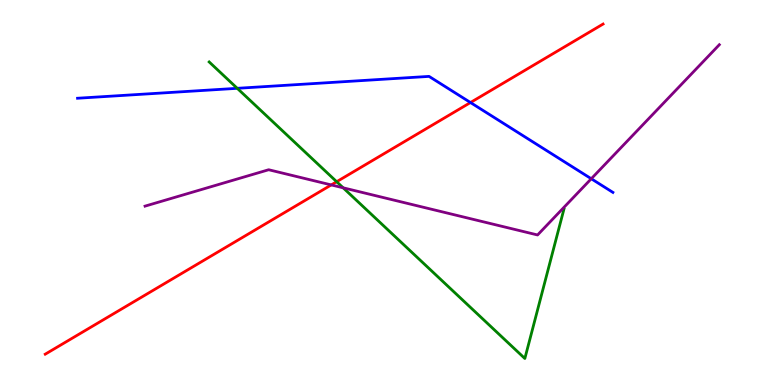[{'lines': ['blue', 'red'], 'intersections': [{'x': 6.07, 'y': 7.34}]}, {'lines': ['green', 'red'], 'intersections': [{'x': 4.34, 'y': 5.28}]}, {'lines': ['purple', 'red'], 'intersections': [{'x': 4.27, 'y': 5.2}]}, {'lines': ['blue', 'green'], 'intersections': [{'x': 3.06, 'y': 7.71}]}, {'lines': ['blue', 'purple'], 'intersections': [{'x': 7.63, 'y': 5.36}]}, {'lines': ['green', 'purple'], 'intersections': [{'x': 4.43, 'y': 5.12}]}]